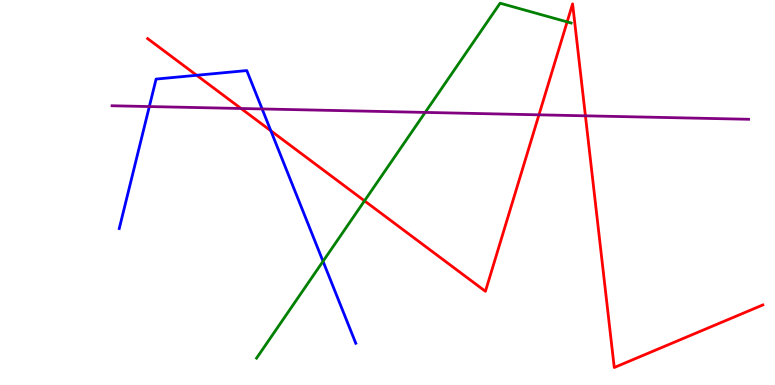[{'lines': ['blue', 'red'], 'intersections': [{'x': 2.54, 'y': 8.04}, {'x': 3.49, 'y': 6.6}]}, {'lines': ['green', 'red'], 'intersections': [{'x': 4.7, 'y': 4.78}, {'x': 7.32, 'y': 9.43}]}, {'lines': ['purple', 'red'], 'intersections': [{'x': 3.11, 'y': 7.18}, {'x': 6.95, 'y': 7.02}, {'x': 7.55, 'y': 6.99}]}, {'lines': ['blue', 'green'], 'intersections': [{'x': 4.17, 'y': 3.21}]}, {'lines': ['blue', 'purple'], 'intersections': [{'x': 1.93, 'y': 7.23}, {'x': 3.38, 'y': 7.17}]}, {'lines': ['green', 'purple'], 'intersections': [{'x': 5.49, 'y': 7.08}]}]